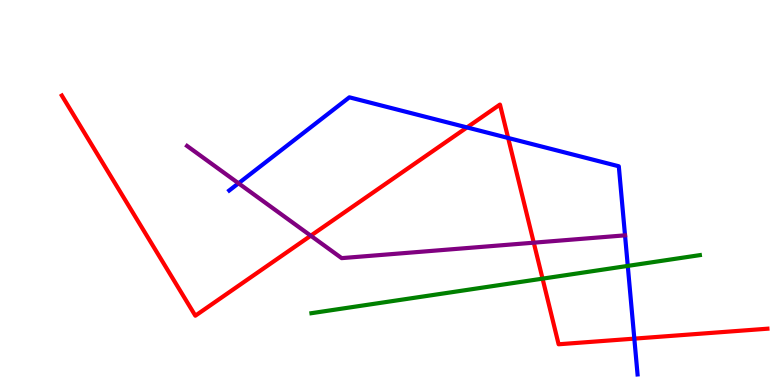[{'lines': ['blue', 'red'], 'intersections': [{'x': 6.03, 'y': 6.69}, {'x': 6.56, 'y': 6.42}, {'x': 8.18, 'y': 1.2}]}, {'lines': ['green', 'red'], 'intersections': [{'x': 7.0, 'y': 2.76}]}, {'lines': ['purple', 'red'], 'intersections': [{'x': 4.01, 'y': 3.88}, {'x': 6.89, 'y': 3.7}]}, {'lines': ['blue', 'green'], 'intersections': [{'x': 8.1, 'y': 3.09}]}, {'lines': ['blue', 'purple'], 'intersections': [{'x': 3.08, 'y': 5.24}, {'x': 8.06, 'y': 3.89}]}, {'lines': ['green', 'purple'], 'intersections': []}]